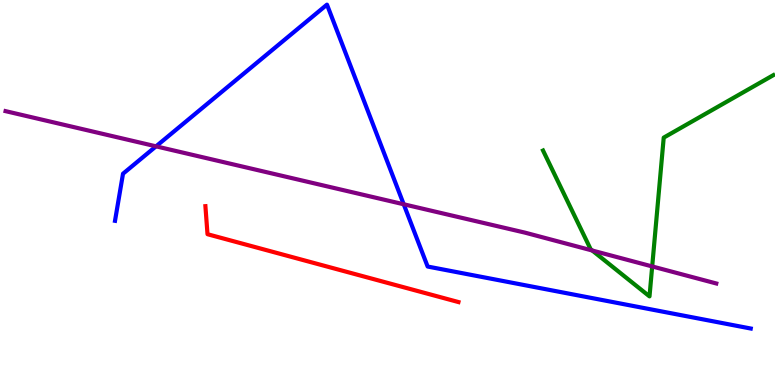[{'lines': ['blue', 'red'], 'intersections': []}, {'lines': ['green', 'red'], 'intersections': []}, {'lines': ['purple', 'red'], 'intersections': []}, {'lines': ['blue', 'green'], 'intersections': []}, {'lines': ['blue', 'purple'], 'intersections': [{'x': 2.01, 'y': 6.2}, {'x': 5.21, 'y': 4.69}]}, {'lines': ['green', 'purple'], 'intersections': [{'x': 7.64, 'y': 3.49}, {'x': 8.42, 'y': 3.08}]}]